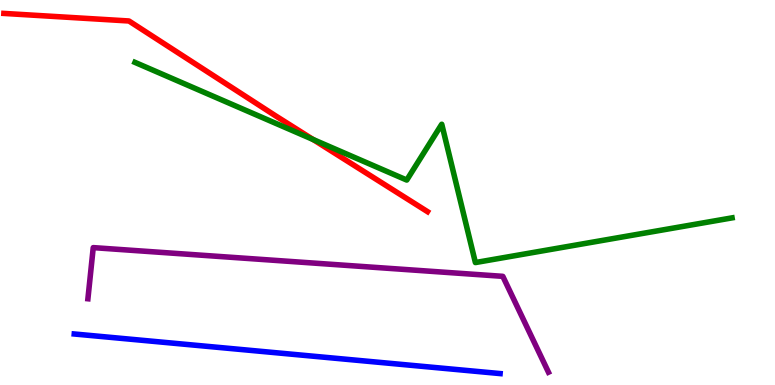[{'lines': ['blue', 'red'], 'intersections': []}, {'lines': ['green', 'red'], 'intersections': [{'x': 4.04, 'y': 6.38}]}, {'lines': ['purple', 'red'], 'intersections': []}, {'lines': ['blue', 'green'], 'intersections': []}, {'lines': ['blue', 'purple'], 'intersections': []}, {'lines': ['green', 'purple'], 'intersections': []}]